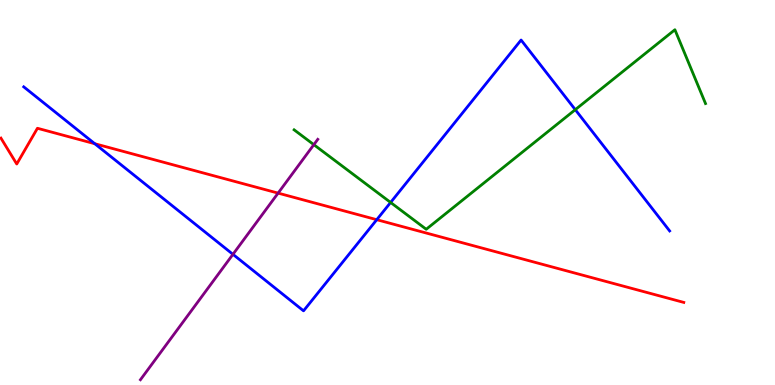[{'lines': ['blue', 'red'], 'intersections': [{'x': 1.22, 'y': 6.27}, {'x': 4.86, 'y': 4.29}]}, {'lines': ['green', 'red'], 'intersections': []}, {'lines': ['purple', 'red'], 'intersections': [{'x': 3.59, 'y': 4.98}]}, {'lines': ['blue', 'green'], 'intersections': [{'x': 5.04, 'y': 4.74}, {'x': 7.42, 'y': 7.15}]}, {'lines': ['blue', 'purple'], 'intersections': [{'x': 3.01, 'y': 3.39}]}, {'lines': ['green', 'purple'], 'intersections': [{'x': 4.05, 'y': 6.24}]}]